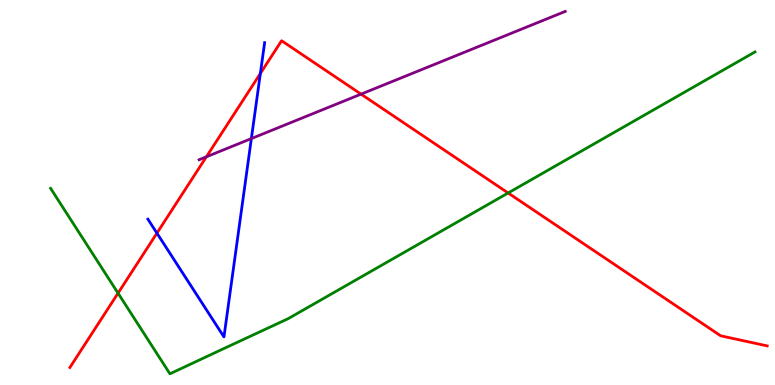[{'lines': ['blue', 'red'], 'intersections': [{'x': 2.02, 'y': 3.94}, {'x': 3.36, 'y': 8.09}]}, {'lines': ['green', 'red'], 'intersections': [{'x': 1.52, 'y': 2.39}, {'x': 6.56, 'y': 4.99}]}, {'lines': ['purple', 'red'], 'intersections': [{'x': 2.66, 'y': 5.93}, {'x': 4.66, 'y': 7.55}]}, {'lines': ['blue', 'green'], 'intersections': []}, {'lines': ['blue', 'purple'], 'intersections': [{'x': 3.24, 'y': 6.4}]}, {'lines': ['green', 'purple'], 'intersections': []}]